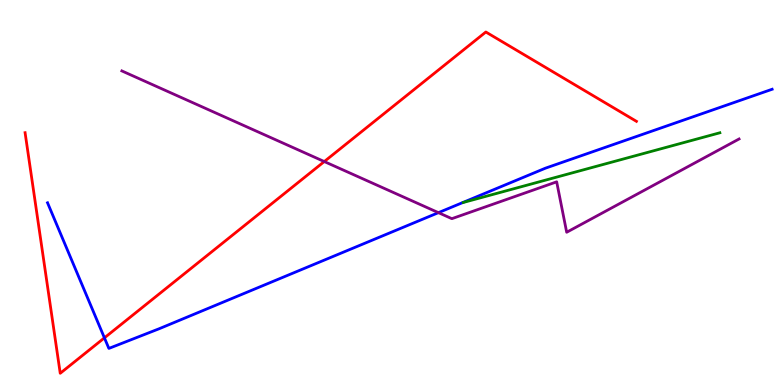[{'lines': ['blue', 'red'], 'intersections': [{'x': 1.35, 'y': 1.22}]}, {'lines': ['green', 'red'], 'intersections': []}, {'lines': ['purple', 'red'], 'intersections': [{'x': 4.18, 'y': 5.8}]}, {'lines': ['blue', 'green'], 'intersections': []}, {'lines': ['blue', 'purple'], 'intersections': [{'x': 5.66, 'y': 4.48}]}, {'lines': ['green', 'purple'], 'intersections': []}]